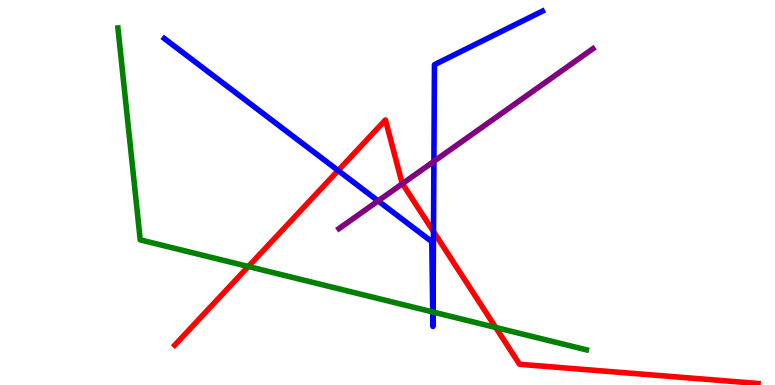[{'lines': ['blue', 'red'], 'intersections': [{'x': 4.36, 'y': 5.57}, {'x': 5.59, 'y': 3.98}]}, {'lines': ['green', 'red'], 'intersections': [{'x': 3.2, 'y': 3.08}, {'x': 6.4, 'y': 1.49}]}, {'lines': ['purple', 'red'], 'intersections': [{'x': 5.19, 'y': 5.23}]}, {'lines': ['blue', 'green'], 'intersections': [{'x': 5.58, 'y': 1.9}, {'x': 5.59, 'y': 1.9}]}, {'lines': ['blue', 'purple'], 'intersections': [{'x': 4.88, 'y': 4.78}, {'x': 5.6, 'y': 5.81}]}, {'lines': ['green', 'purple'], 'intersections': []}]